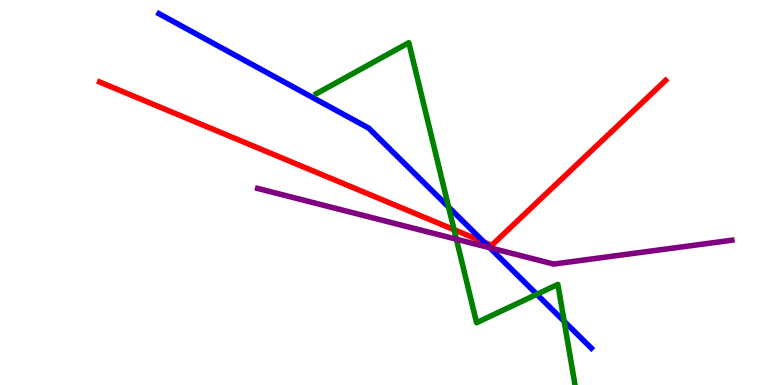[{'lines': ['blue', 'red'], 'intersections': [{'x': 6.25, 'y': 3.71}]}, {'lines': ['green', 'red'], 'intersections': [{'x': 5.86, 'y': 4.03}]}, {'lines': ['purple', 'red'], 'intersections': []}, {'lines': ['blue', 'green'], 'intersections': [{'x': 5.79, 'y': 4.62}, {'x': 6.93, 'y': 2.36}, {'x': 7.28, 'y': 1.65}]}, {'lines': ['blue', 'purple'], 'intersections': [{'x': 6.32, 'y': 3.57}]}, {'lines': ['green', 'purple'], 'intersections': [{'x': 5.89, 'y': 3.79}]}]